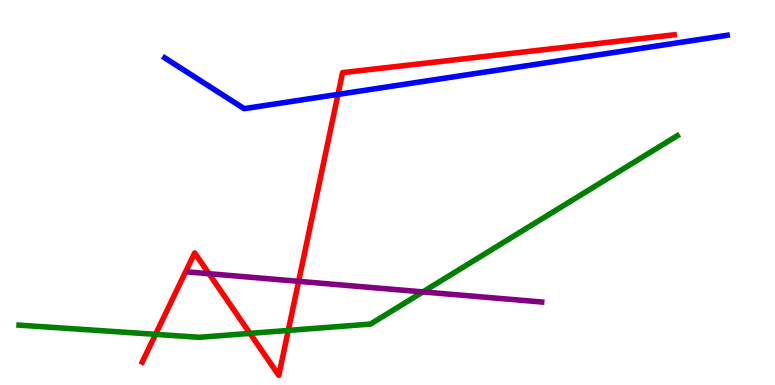[{'lines': ['blue', 'red'], 'intersections': [{'x': 4.36, 'y': 7.55}]}, {'lines': ['green', 'red'], 'intersections': [{'x': 2.01, 'y': 1.32}, {'x': 3.23, 'y': 1.34}, {'x': 3.72, 'y': 1.42}]}, {'lines': ['purple', 'red'], 'intersections': [{'x': 2.7, 'y': 2.89}, {'x': 3.85, 'y': 2.69}]}, {'lines': ['blue', 'green'], 'intersections': []}, {'lines': ['blue', 'purple'], 'intersections': []}, {'lines': ['green', 'purple'], 'intersections': [{'x': 5.46, 'y': 2.42}]}]